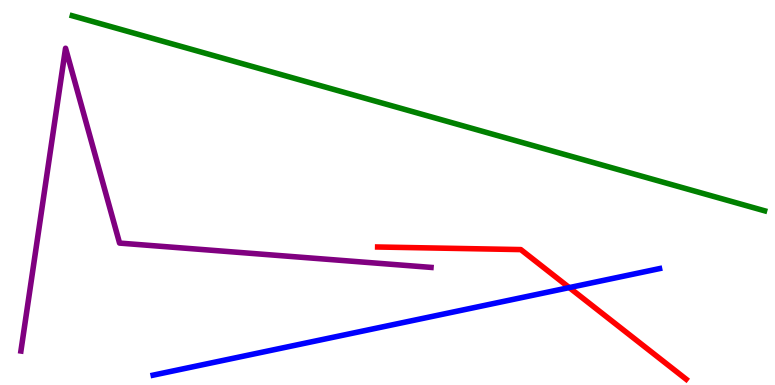[{'lines': ['blue', 'red'], 'intersections': [{'x': 7.35, 'y': 2.53}]}, {'lines': ['green', 'red'], 'intersections': []}, {'lines': ['purple', 'red'], 'intersections': []}, {'lines': ['blue', 'green'], 'intersections': []}, {'lines': ['blue', 'purple'], 'intersections': []}, {'lines': ['green', 'purple'], 'intersections': []}]